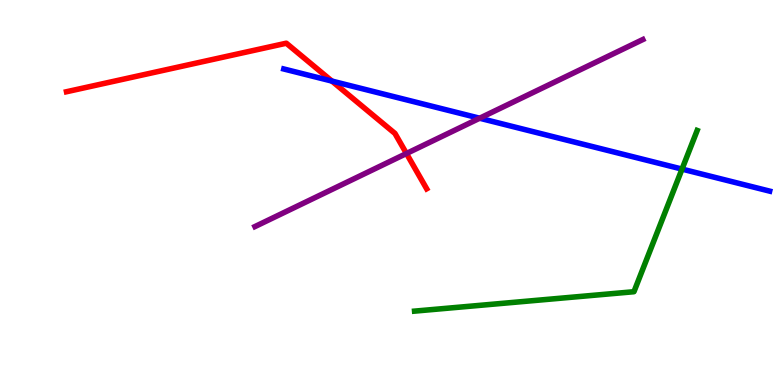[{'lines': ['blue', 'red'], 'intersections': [{'x': 4.28, 'y': 7.89}]}, {'lines': ['green', 'red'], 'intersections': []}, {'lines': ['purple', 'red'], 'intersections': [{'x': 5.24, 'y': 6.01}]}, {'lines': ['blue', 'green'], 'intersections': [{'x': 8.8, 'y': 5.61}]}, {'lines': ['blue', 'purple'], 'intersections': [{'x': 6.19, 'y': 6.93}]}, {'lines': ['green', 'purple'], 'intersections': []}]